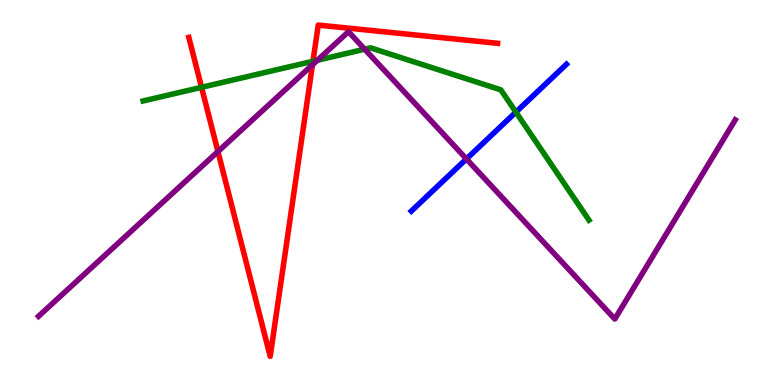[{'lines': ['blue', 'red'], 'intersections': []}, {'lines': ['green', 'red'], 'intersections': [{'x': 2.6, 'y': 7.73}, {'x': 4.04, 'y': 8.41}]}, {'lines': ['purple', 'red'], 'intersections': [{'x': 2.81, 'y': 6.06}, {'x': 4.03, 'y': 8.32}]}, {'lines': ['blue', 'green'], 'intersections': [{'x': 6.66, 'y': 7.09}]}, {'lines': ['blue', 'purple'], 'intersections': [{'x': 6.02, 'y': 5.87}]}, {'lines': ['green', 'purple'], 'intersections': [{'x': 4.1, 'y': 8.44}, {'x': 4.71, 'y': 8.72}]}]